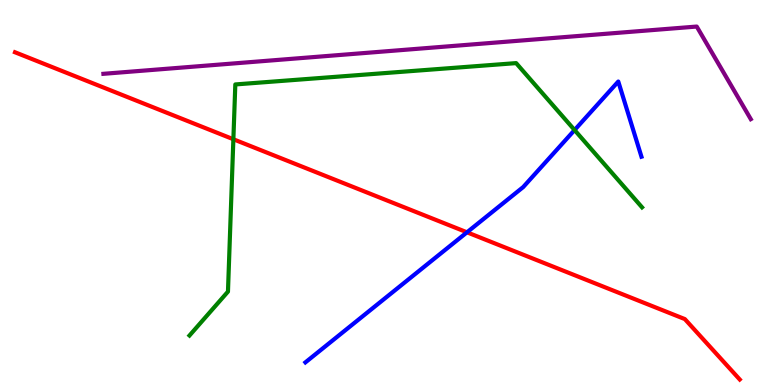[{'lines': ['blue', 'red'], 'intersections': [{'x': 6.03, 'y': 3.97}]}, {'lines': ['green', 'red'], 'intersections': [{'x': 3.01, 'y': 6.38}]}, {'lines': ['purple', 'red'], 'intersections': []}, {'lines': ['blue', 'green'], 'intersections': [{'x': 7.41, 'y': 6.62}]}, {'lines': ['blue', 'purple'], 'intersections': []}, {'lines': ['green', 'purple'], 'intersections': []}]